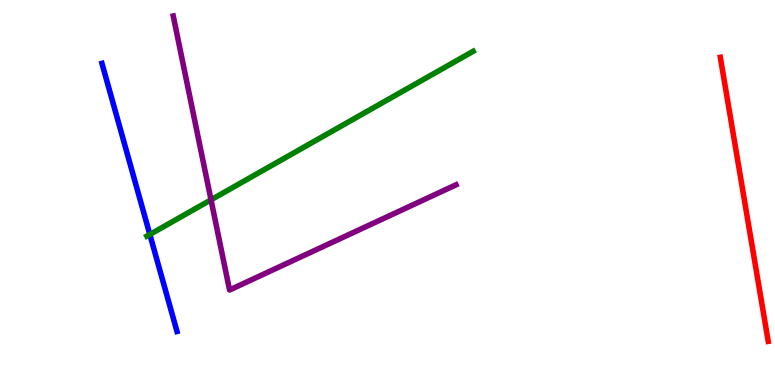[{'lines': ['blue', 'red'], 'intersections': []}, {'lines': ['green', 'red'], 'intersections': []}, {'lines': ['purple', 'red'], 'intersections': []}, {'lines': ['blue', 'green'], 'intersections': [{'x': 1.93, 'y': 3.91}]}, {'lines': ['blue', 'purple'], 'intersections': []}, {'lines': ['green', 'purple'], 'intersections': [{'x': 2.72, 'y': 4.81}]}]